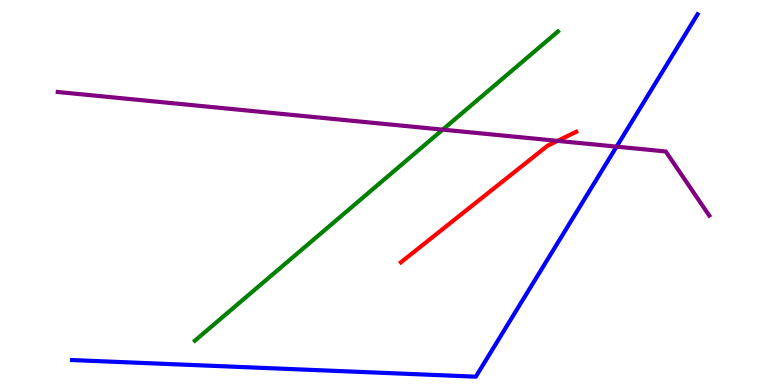[{'lines': ['blue', 'red'], 'intersections': []}, {'lines': ['green', 'red'], 'intersections': []}, {'lines': ['purple', 'red'], 'intersections': [{'x': 7.19, 'y': 6.34}]}, {'lines': ['blue', 'green'], 'intersections': []}, {'lines': ['blue', 'purple'], 'intersections': [{'x': 7.96, 'y': 6.19}]}, {'lines': ['green', 'purple'], 'intersections': [{'x': 5.71, 'y': 6.63}]}]